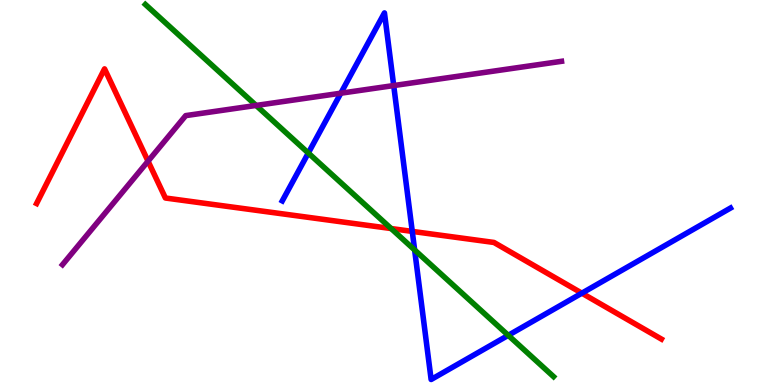[{'lines': ['blue', 'red'], 'intersections': [{'x': 5.32, 'y': 3.99}, {'x': 7.51, 'y': 2.38}]}, {'lines': ['green', 'red'], 'intersections': [{'x': 5.05, 'y': 4.06}]}, {'lines': ['purple', 'red'], 'intersections': [{'x': 1.91, 'y': 5.81}]}, {'lines': ['blue', 'green'], 'intersections': [{'x': 3.98, 'y': 6.03}, {'x': 5.35, 'y': 3.51}, {'x': 6.56, 'y': 1.29}]}, {'lines': ['blue', 'purple'], 'intersections': [{'x': 4.4, 'y': 7.58}, {'x': 5.08, 'y': 7.78}]}, {'lines': ['green', 'purple'], 'intersections': [{'x': 3.3, 'y': 7.26}]}]